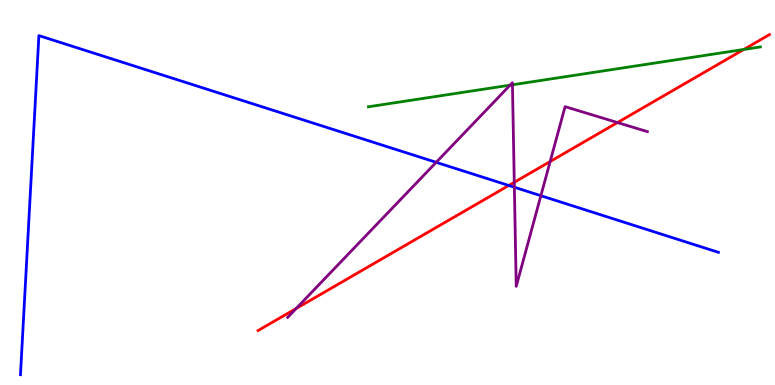[{'lines': ['blue', 'red'], 'intersections': [{'x': 6.56, 'y': 5.18}]}, {'lines': ['green', 'red'], 'intersections': [{'x': 9.6, 'y': 8.72}]}, {'lines': ['purple', 'red'], 'intersections': [{'x': 3.82, 'y': 1.99}, {'x': 6.64, 'y': 5.27}, {'x': 7.1, 'y': 5.8}, {'x': 7.97, 'y': 6.82}]}, {'lines': ['blue', 'green'], 'intersections': []}, {'lines': ['blue', 'purple'], 'intersections': [{'x': 5.63, 'y': 5.78}, {'x': 6.64, 'y': 5.14}, {'x': 6.98, 'y': 4.92}]}, {'lines': ['green', 'purple'], 'intersections': [{'x': 6.58, 'y': 7.79}, {'x': 6.61, 'y': 7.8}]}]